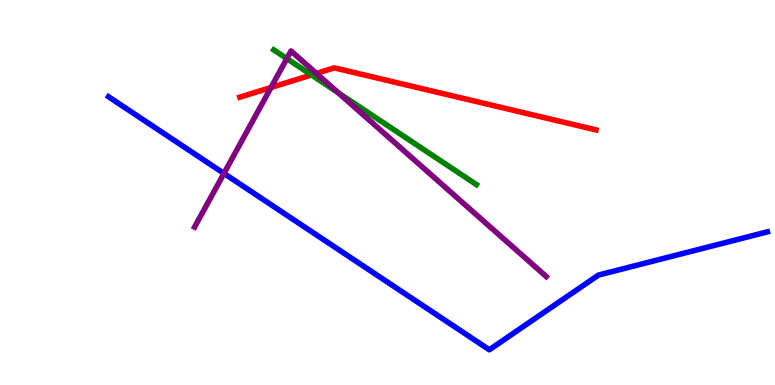[{'lines': ['blue', 'red'], 'intersections': []}, {'lines': ['green', 'red'], 'intersections': [{'x': 4.02, 'y': 8.05}]}, {'lines': ['purple', 'red'], 'intersections': [{'x': 3.5, 'y': 7.73}, {'x': 4.08, 'y': 8.09}]}, {'lines': ['blue', 'green'], 'intersections': []}, {'lines': ['blue', 'purple'], 'intersections': [{'x': 2.89, 'y': 5.5}]}, {'lines': ['green', 'purple'], 'intersections': [{'x': 3.7, 'y': 8.48}, {'x': 4.37, 'y': 7.59}]}]